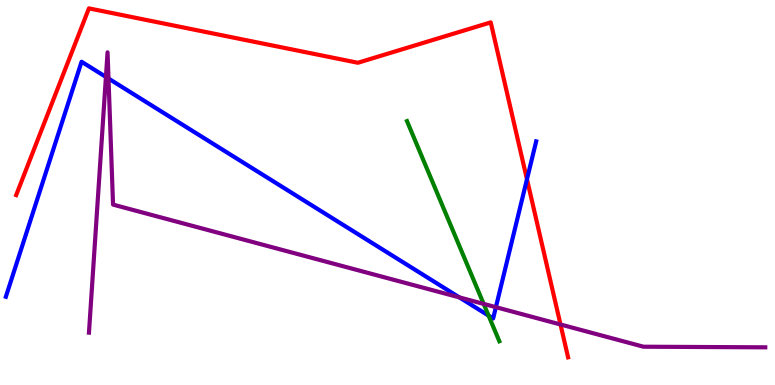[{'lines': ['blue', 'red'], 'intersections': [{'x': 6.8, 'y': 5.34}]}, {'lines': ['green', 'red'], 'intersections': []}, {'lines': ['purple', 'red'], 'intersections': [{'x': 7.23, 'y': 1.57}]}, {'lines': ['blue', 'green'], 'intersections': [{'x': 6.3, 'y': 1.8}]}, {'lines': ['blue', 'purple'], 'intersections': [{'x': 1.37, 'y': 8.0}, {'x': 1.4, 'y': 7.96}, {'x': 5.93, 'y': 2.28}, {'x': 6.4, 'y': 2.02}]}, {'lines': ['green', 'purple'], 'intersections': [{'x': 6.24, 'y': 2.11}]}]